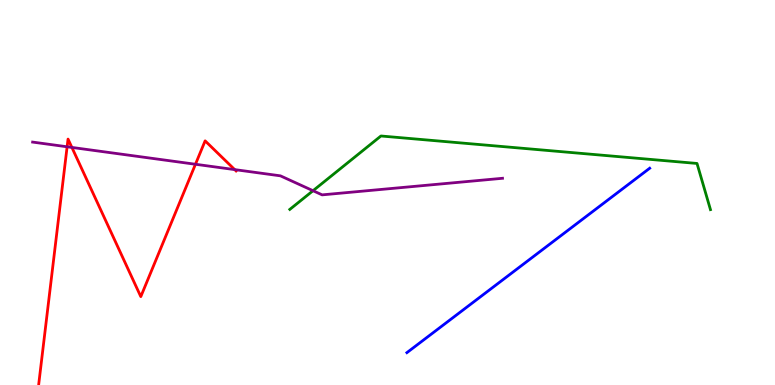[{'lines': ['blue', 'red'], 'intersections': []}, {'lines': ['green', 'red'], 'intersections': []}, {'lines': ['purple', 'red'], 'intersections': [{'x': 0.866, 'y': 6.19}, {'x': 0.928, 'y': 6.17}, {'x': 2.52, 'y': 5.73}, {'x': 3.03, 'y': 5.59}]}, {'lines': ['blue', 'green'], 'intersections': []}, {'lines': ['blue', 'purple'], 'intersections': []}, {'lines': ['green', 'purple'], 'intersections': [{'x': 4.04, 'y': 5.05}]}]